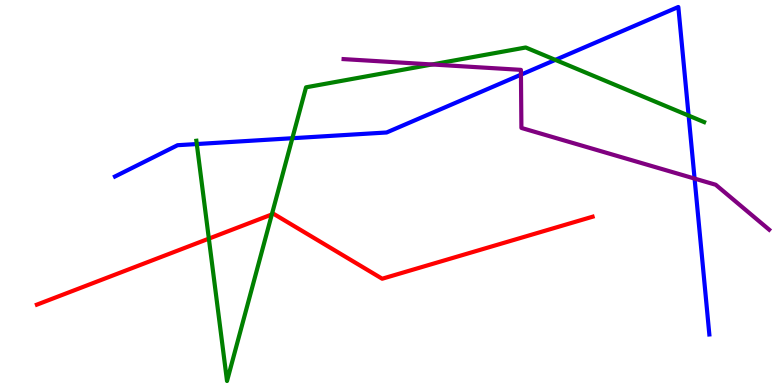[{'lines': ['blue', 'red'], 'intersections': []}, {'lines': ['green', 'red'], 'intersections': [{'x': 2.69, 'y': 3.8}, {'x': 3.51, 'y': 4.43}]}, {'lines': ['purple', 'red'], 'intersections': []}, {'lines': ['blue', 'green'], 'intersections': [{'x': 2.54, 'y': 6.26}, {'x': 3.77, 'y': 6.41}, {'x': 7.17, 'y': 8.44}, {'x': 8.89, 'y': 7.0}]}, {'lines': ['blue', 'purple'], 'intersections': [{'x': 6.72, 'y': 8.06}, {'x': 8.96, 'y': 5.36}]}, {'lines': ['green', 'purple'], 'intersections': [{'x': 5.57, 'y': 8.33}]}]